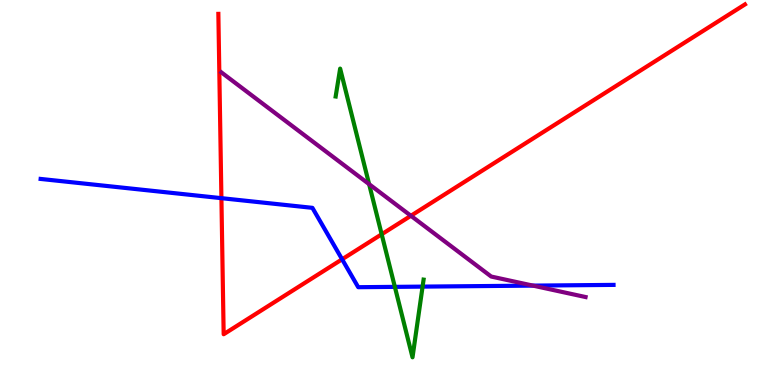[{'lines': ['blue', 'red'], 'intersections': [{'x': 2.86, 'y': 4.85}, {'x': 4.41, 'y': 3.27}]}, {'lines': ['green', 'red'], 'intersections': [{'x': 4.92, 'y': 3.92}]}, {'lines': ['purple', 'red'], 'intersections': [{'x': 5.3, 'y': 4.4}]}, {'lines': ['blue', 'green'], 'intersections': [{'x': 5.09, 'y': 2.55}, {'x': 5.45, 'y': 2.56}]}, {'lines': ['blue', 'purple'], 'intersections': [{'x': 6.88, 'y': 2.58}]}, {'lines': ['green', 'purple'], 'intersections': [{'x': 4.76, 'y': 5.22}]}]